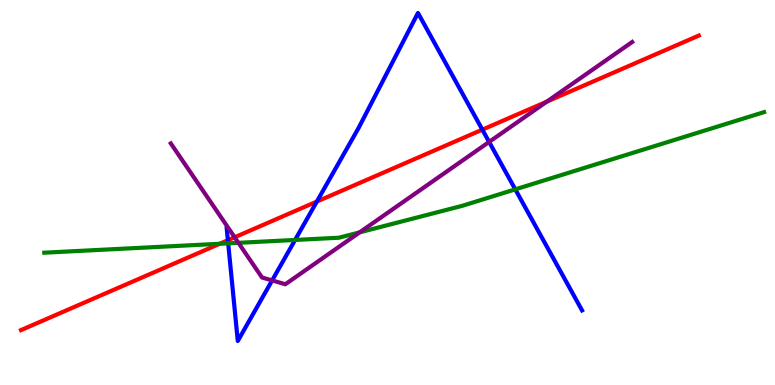[{'lines': ['blue', 'red'], 'intersections': [{'x': 2.94, 'y': 3.76}, {'x': 4.09, 'y': 4.76}, {'x': 6.22, 'y': 6.63}]}, {'lines': ['green', 'red'], 'intersections': [{'x': 2.83, 'y': 3.67}]}, {'lines': ['purple', 'red'], 'intersections': [{'x': 3.03, 'y': 3.84}, {'x': 7.06, 'y': 7.36}]}, {'lines': ['blue', 'green'], 'intersections': [{'x': 2.94, 'y': 3.68}, {'x': 3.81, 'y': 3.77}, {'x': 6.65, 'y': 5.08}]}, {'lines': ['blue', 'purple'], 'intersections': [{'x': 3.51, 'y': 2.72}, {'x': 6.31, 'y': 6.31}]}, {'lines': ['green', 'purple'], 'intersections': [{'x': 3.08, 'y': 3.69}, {'x': 4.64, 'y': 3.96}]}]